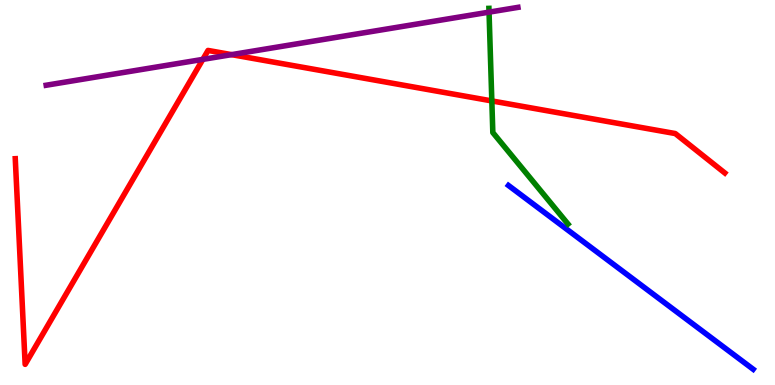[{'lines': ['blue', 'red'], 'intersections': []}, {'lines': ['green', 'red'], 'intersections': [{'x': 6.35, 'y': 7.38}]}, {'lines': ['purple', 'red'], 'intersections': [{'x': 2.62, 'y': 8.46}, {'x': 2.99, 'y': 8.58}]}, {'lines': ['blue', 'green'], 'intersections': []}, {'lines': ['blue', 'purple'], 'intersections': []}, {'lines': ['green', 'purple'], 'intersections': [{'x': 6.31, 'y': 9.68}]}]